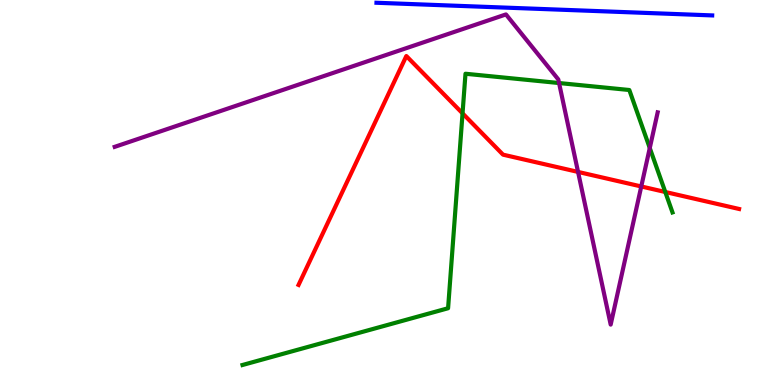[{'lines': ['blue', 'red'], 'intersections': []}, {'lines': ['green', 'red'], 'intersections': [{'x': 5.97, 'y': 7.06}, {'x': 8.58, 'y': 5.01}]}, {'lines': ['purple', 'red'], 'intersections': [{'x': 7.46, 'y': 5.53}, {'x': 8.27, 'y': 5.16}]}, {'lines': ['blue', 'green'], 'intersections': []}, {'lines': ['blue', 'purple'], 'intersections': []}, {'lines': ['green', 'purple'], 'intersections': [{'x': 7.21, 'y': 7.84}, {'x': 8.38, 'y': 6.16}]}]